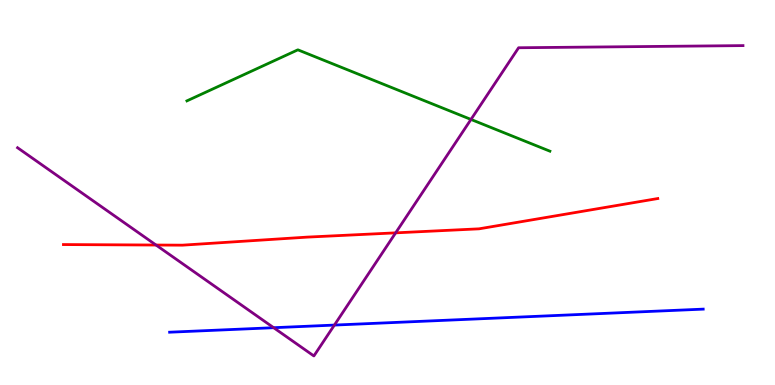[{'lines': ['blue', 'red'], 'intersections': []}, {'lines': ['green', 'red'], 'intersections': []}, {'lines': ['purple', 'red'], 'intersections': [{'x': 2.01, 'y': 3.64}, {'x': 5.11, 'y': 3.95}]}, {'lines': ['blue', 'green'], 'intersections': []}, {'lines': ['blue', 'purple'], 'intersections': [{'x': 3.53, 'y': 1.49}, {'x': 4.31, 'y': 1.56}]}, {'lines': ['green', 'purple'], 'intersections': [{'x': 6.08, 'y': 6.9}]}]